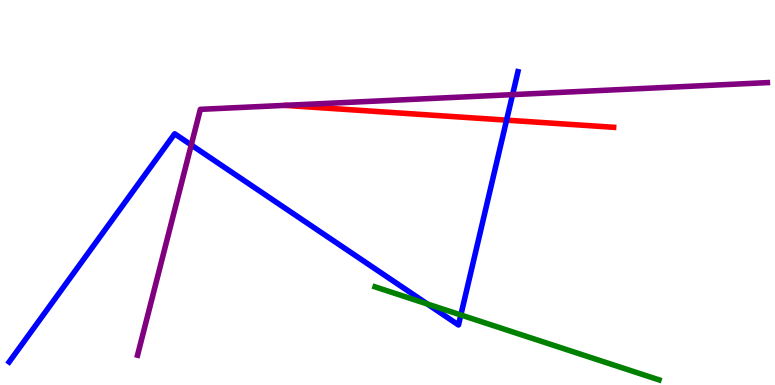[{'lines': ['blue', 'red'], 'intersections': [{'x': 6.54, 'y': 6.88}]}, {'lines': ['green', 'red'], 'intersections': []}, {'lines': ['purple', 'red'], 'intersections': []}, {'lines': ['blue', 'green'], 'intersections': [{'x': 5.51, 'y': 2.1}, {'x': 5.95, 'y': 1.82}]}, {'lines': ['blue', 'purple'], 'intersections': [{'x': 2.47, 'y': 6.23}, {'x': 6.61, 'y': 7.54}]}, {'lines': ['green', 'purple'], 'intersections': []}]